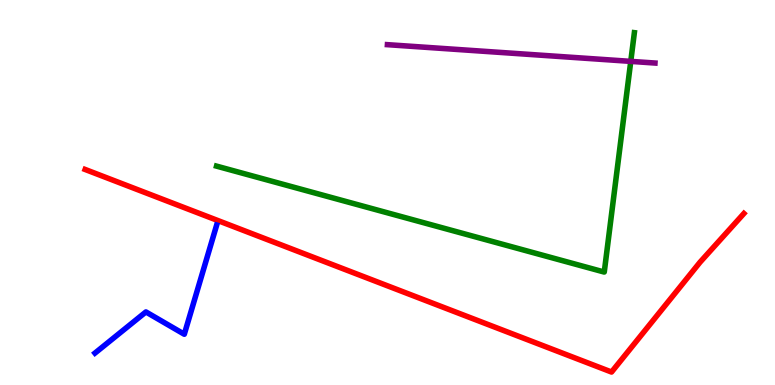[{'lines': ['blue', 'red'], 'intersections': []}, {'lines': ['green', 'red'], 'intersections': []}, {'lines': ['purple', 'red'], 'intersections': []}, {'lines': ['blue', 'green'], 'intersections': []}, {'lines': ['blue', 'purple'], 'intersections': []}, {'lines': ['green', 'purple'], 'intersections': [{'x': 8.14, 'y': 8.41}]}]